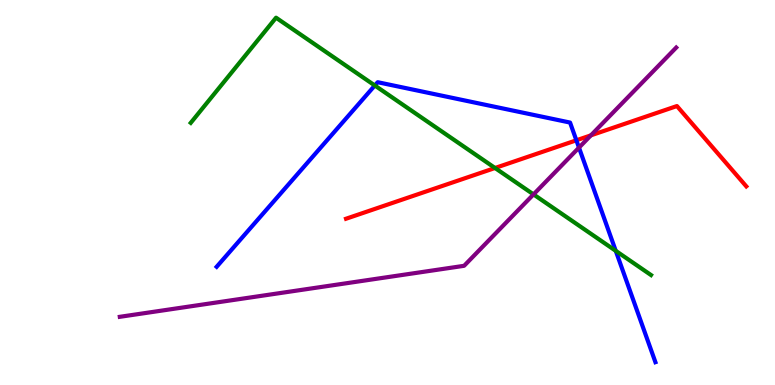[{'lines': ['blue', 'red'], 'intersections': [{'x': 7.44, 'y': 6.36}]}, {'lines': ['green', 'red'], 'intersections': [{'x': 6.39, 'y': 5.64}]}, {'lines': ['purple', 'red'], 'intersections': [{'x': 7.62, 'y': 6.48}]}, {'lines': ['blue', 'green'], 'intersections': [{'x': 4.84, 'y': 7.78}, {'x': 7.95, 'y': 3.48}]}, {'lines': ['blue', 'purple'], 'intersections': [{'x': 7.47, 'y': 6.17}]}, {'lines': ['green', 'purple'], 'intersections': [{'x': 6.88, 'y': 4.95}]}]